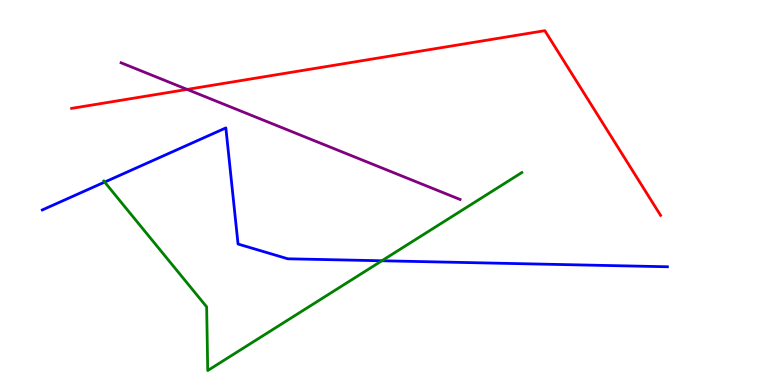[{'lines': ['blue', 'red'], 'intersections': []}, {'lines': ['green', 'red'], 'intersections': []}, {'lines': ['purple', 'red'], 'intersections': [{'x': 2.41, 'y': 7.68}]}, {'lines': ['blue', 'green'], 'intersections': [{'x': 1.35, 'y': 5.27}, {'x': 4.93, 'y': 3.23}]}, {'lines': ['blue', 'purple'], 'intersections': []}, {'lines': ['green', 'purple'], 'intersections': []}]